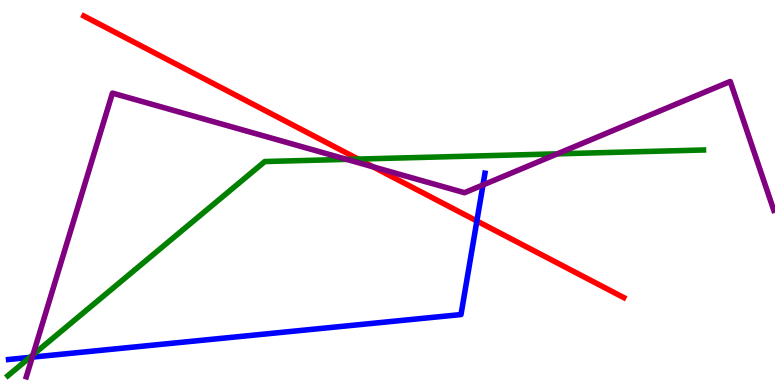[{'lines': ['blue', 'red'], 'intersections': [{'x': 6.15, 'y': 4.26}]}, {'lines': ['green', 'red'], 'intersections': [{'x': 4.62, 'y': 5.87}]}, {'lines': ['purple', 'red'], 'intersections': [{'x': 4.81, 'y': 5.67}]}, {'lines': ['blue', 'green'], 'intersections': [{'x': 0.385, 'y': 0.718}]}, {'lines': ['blue', 'purple'], 'intersections': [{'x': 0.416, 'y': 0.724}, {'x': 6.23, 'y': 5.2}]}, {'lines': ['green', 'purple'], 'intersections': [{'x': 0.426, 'y': 0.785}, {'x': 4.47, 'y': 5.86}, {'x': 7.19, 'y': 6.0}]}]